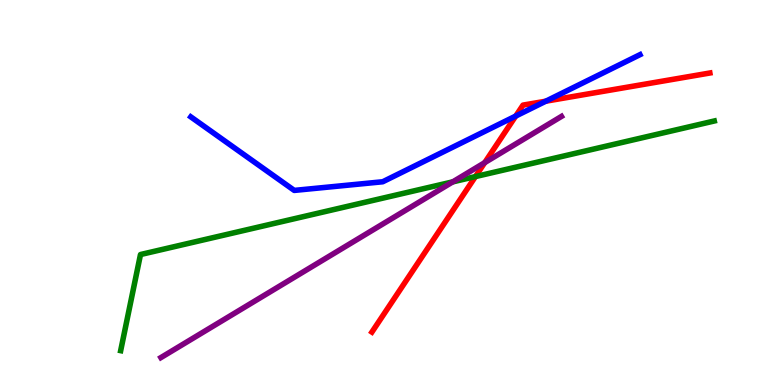[{'lines': ['blue', 'red'], 'intersections': [{'x': 6.65, 'y': 6.99}, {'x': 7.04, 'y': 7.37}]}, {'lines': ['green', 'red'], 'intersections': [{'x': 6.13, 'y': 5.41}]}, {'lines': ['purple', 'red'], 'intersections': [{'x': 6.25, 'y': 5.78}]}, {'lines': ['blue', 'green'], 'intersections': []}, {'lines': ['blue', 'purple'], 'intersections': []}, {'lines': ['green', 'purple'], 'intersections': [{'x': 5.84, 'y': 5.28}]}]